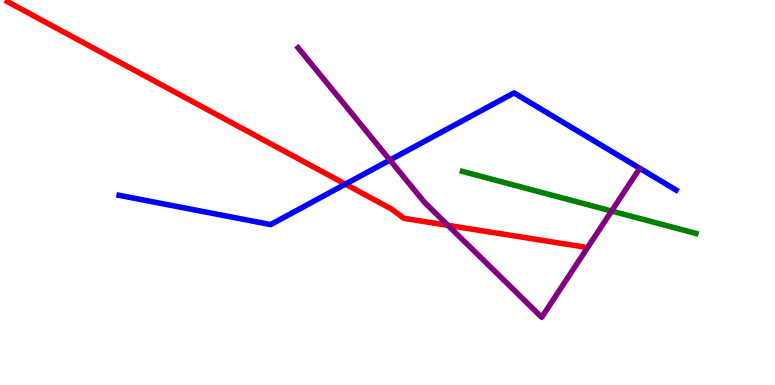[{'lines': ['blue', 'red'], 'intersections': [{'x': 4.46, 'y': 5.22}]}, {'lines': ['green', 'red'], 'intersections': []}, {'lines': ['purple', 'red'], 'intersections': [{'x': 5.78, 'y': 4.15}]}, {'lines': ['blue', 'green'], 'intersections': []}, {'lines': ['blue', 'purple'], 'intersections': [{'x': 5.03, 'y': 5.84}]}, {'lines': ['green', 'purple'], 'intersections': [{'x': 7.89, 'y': 4.52}]}]